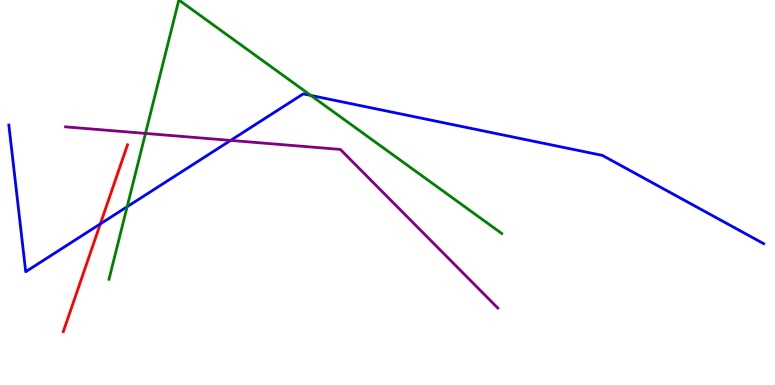[{'lines': ['blue', 'red'], 'intersections': [{'x': 1.29, 'y': 4.18}]}, {'lines': ['green', 'red'], 'intersections': []}, {'lines': ['purple', 'red'], 'intersections': []}, {'lines': ['blue', 'green'], 'intersections': [{'x': 1.64, 'y': 4.63}, {'x': 4.01, 'y': 7.52}]}, {'lines': ['blue', 'purple'], 'intersections': [{'x': 2.98, 'y': 6.35}]}, {'lines': ['green', 'purple'], 'intersections': [{'x': 1.88, 'y': 6.53}]}]